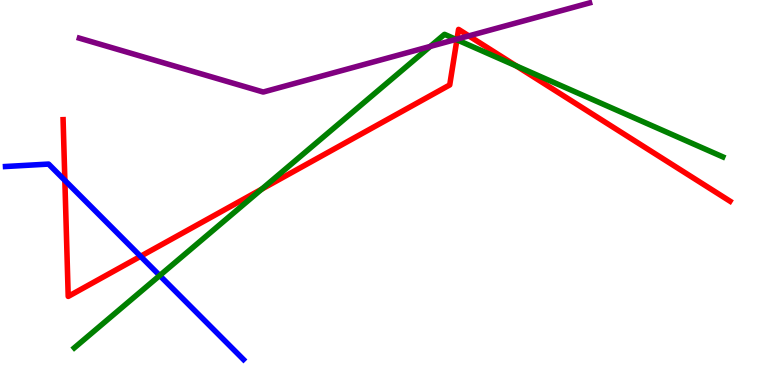[{'lines': ['blue', 'red'], 'intersections': [{'x': 0.837, 'y': 5.32}, {'x': 1.81, 'y': 3.34}]}, {'lines': ['green', 'red'], 'intersections': [{'x': 3.38, 'y': 5.09}, {'x': 5.9, 'y': 8.97}, {'x': 6.66, 'y': 8.29}]}, {'lines': ['purple', 'red'], 'intersections': [{'x': 5.9, 'y': 8.98}, {'x': 6.05, 'y': 9.07}]}, {'lines': ['blue', 'green'], 'intersections': [{'x': 2.06, 'y': 2.84}]}, {'lines': ['blue', 'purple'], 'intersections': []}, {'lines': ['green', 'purple'], 'intersections': [{'x': 5.55, 'y': 8.79}, {'x': 5.88, 'y': 8.98}]}]